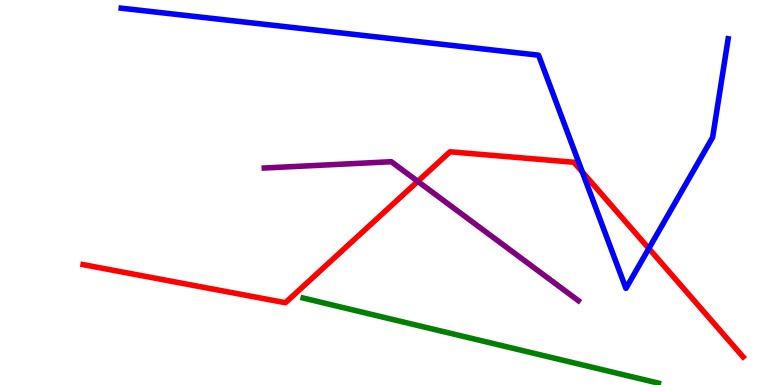[{'lines': ['blue', 'red'], 'intersections': [{'x': 7.51, 'y': 5.53}, {'x': 8.37, 'y': 3.55}]}, {'lines': ['green', 'red'], 'intersections': []}, {'lines': ['purple', 'red'], 'intersections': [{'x': 5.39, 'y': 5.29}]}, {'lines': ['blue', 'green'], 'intersections': []}, {'lines': ['blue', 'purple'], 'intersections': []}, {'lines': ['green', 'purple'], 'intersections': []}]